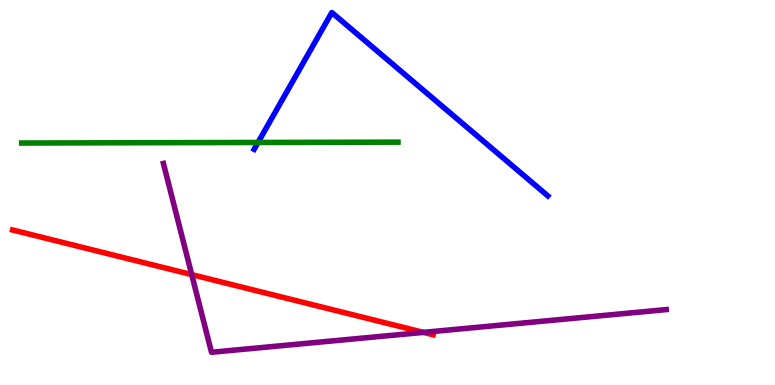[{'lines': ['blue', 'red'], 'intersections': []}, {'lines': ['green', 'red'], 'intersections': []}, {'lines': ['purple', 'red'], 'intersections': [{'x': 2.47, 'y': 2.87}, {'x': 5.46, 'y': 1.37}]}, {'lines': ['blue', 'green'], 'intersections': [{'x': 3.33, 'y': 6.3}]}, {'lines': ['blue', 'purple'], 'intersections': []}, {'lines': ['green', 'purple'], 'intersections': []}]